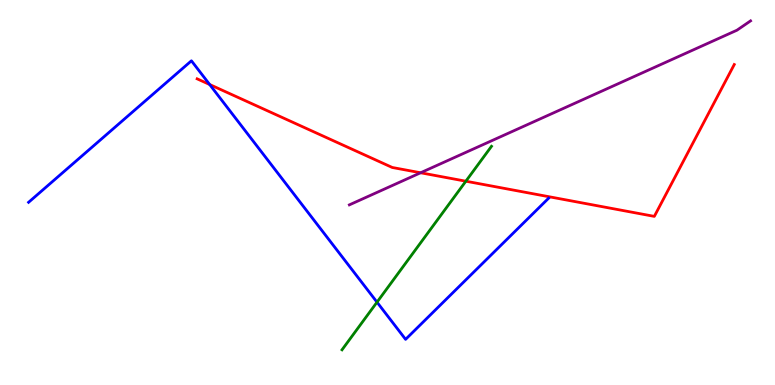[{'lines': ['blue', 'red'], 'intersections': [{'x': 2.71, 'y': 7.8}]}, {'lines': ['green', 'red'], 'intersections': [{'x': 6.01, 'y': 5.29}]}, {'lines': ['purple', 'red'], 'intersections': [{'x': 5.43, 'y': 5.51}]}, {'lines': ['blue', 'green'], 'intersections': [{'x': 4.86, 'y': 2.15}]}, {'lines': ['blue', 'purple'], 'intersections': []}, {'lines': ['green', 'purple'], 'intersections': []}]